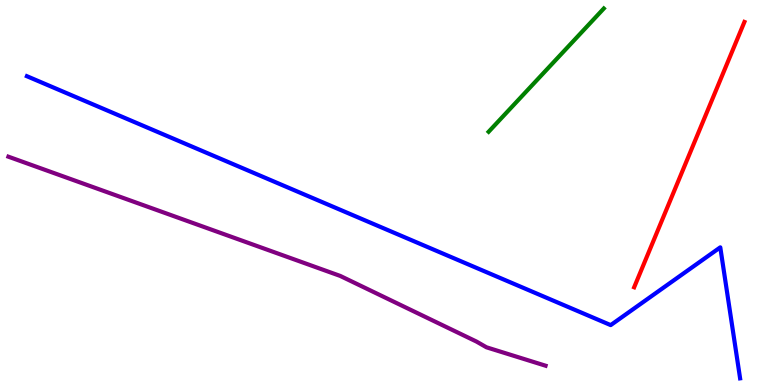[{'lines': ['blue', 'red'], 'intersections': []}, {'lines': ['green', 'red'], 'intersections': []}, {'lines': ['purple', 'red'], 'intersections': []}, {'lines': ['blue', 'green'], 'intersections': []}, {'lines': ['blue', 'purple'], 'intersections': []}, {'lines': ['green', 'purple'], 'intersections': []}]